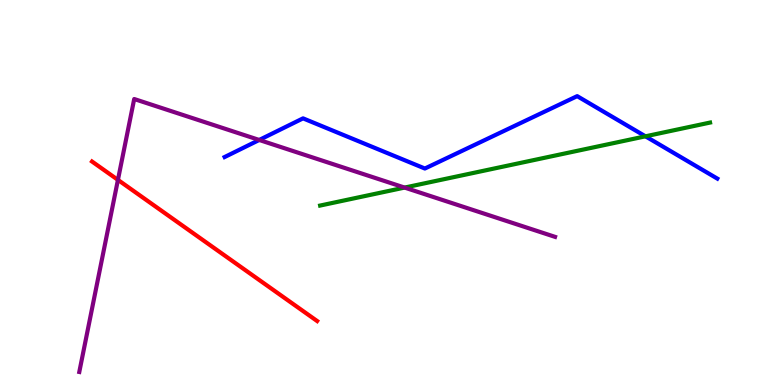[{'lines': ['blue', 'red'], 'intersections': []}, {'lines': ['green', 'red'], 'intersections': []}, {'lines': ['purple', 'red'], 'intersections': [{'x': 1.52, 'y': 5.33}]}, {'lines': ['blue', 'green'], 'intersections': [{'x': 8.33, 'y': 6.46}]}, {'lines': ['blue', 'purple'], 'intersections': [{'x': 3.34, 'y': 6.36}]}, {'lines': ['green', 'purple'], 'intersections': [{'x': 5.22, 'y': 5.13}]}]